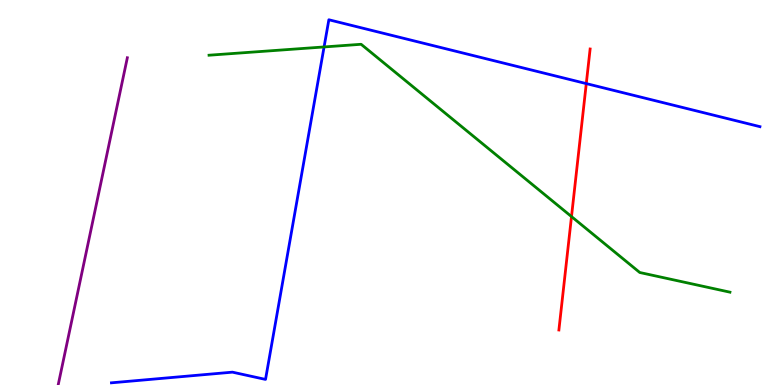[{'lines': ['blue', 'red'], 'intersections': [{'x': 7.56, 'y': 7.83}]}, {'lines': ['green', 'red'], 'intersections': [{'x': 7.37, 'y': 4.37}]}, {'lines': ['purple', 'red'], 'intersections': []}, {'lines': ['blue', 'green'], 'intersections': [{'x': 4.18, 'y': 8.78}]}, {'lines': ['blue', 'purple'], 'intersections': []}, {'lines': ['green', 'purple'], 'intersections': []}]